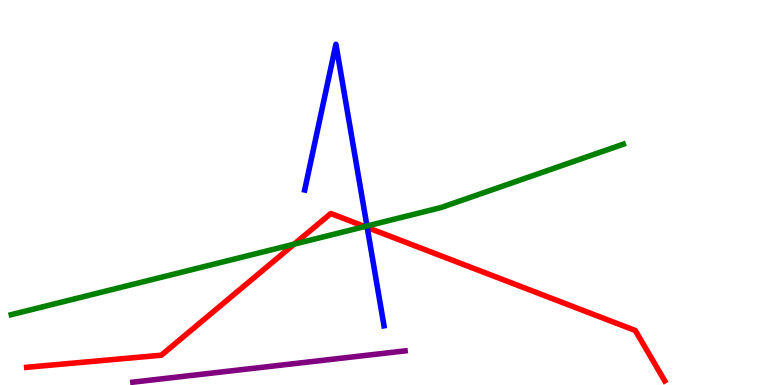[{'lines': ['blue', 'red'], 'intersections': [{'x': 4.74, 'y': 4.09}]}, {'lines': ['green', 'red'], 'intersections': [{'x': 3.8, 'y': 3.66}, {'x': 4.71, 'y': 4.12}]}, {'lines': ['purple', 'red'], 'intersections': []}, {'lines': ['blue', 'green'], 'intersections': [{'x': 4.73, 'y': 4.13}]}, {'lines': ['blue', 'purple'], 'intersections': []}, {'lines': ['green', 'purple'], 'intersections': []}]